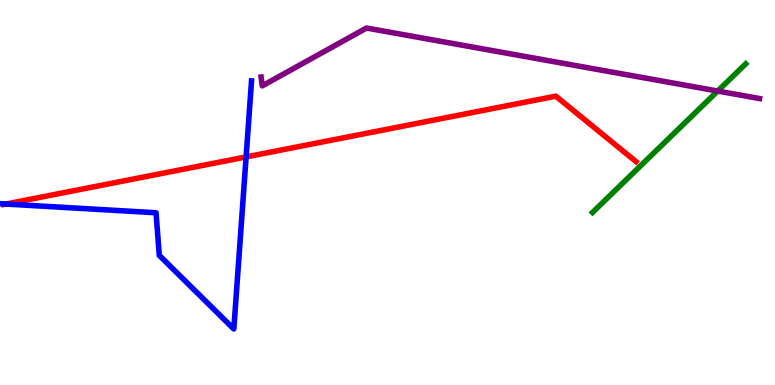[{'lines': ['blue', 'red'], 'intersections': [{'x': 0.0765, 'y': 4.7}, {'x': 3.18, 'y': 5.92}]}, {'lines': ['green', 'red'], 'intersections': []}, {'lines': ['purple', 'red'], 'intersections': []}, {'lines': ['blue', 'green'], 'intersections': []}, {'lines': ['blue', 'purple'], 'intersections': []}, {'lines': ['green', 'purple'], 'intersections': [{'x': 9.26, 'y': 7.64}]}]